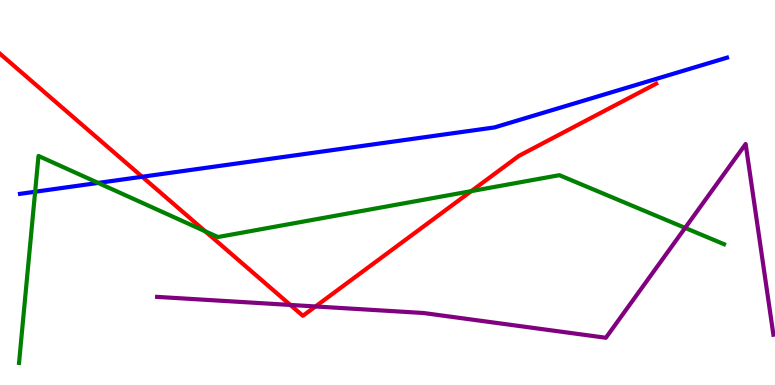[{'lines': ['blue', 'red'], 'intersections': [{'x': 1.83, 'y': 5.41}]}, {'lines': ['green', 'red'], 'intersections': [{'x': 2.65, 'y': 3.99}, {'x': 6.08, 'y': 5.04}]}, {'lines': ['purple', 'red'], 'intersections': [{'x': 3.75, 'y': 2.08}, {'x': 4.07, 'y': 2.04}]}, {'lines': ['blue', 'green'], 'intersections': [{'x': 0.453, 'y': 5.02}, {'x': 1.27, 'y': 5.25}]}, {'lines': ['blue', 'purple'], 'intersections': []}, {'lines': ['green', 'purple'], 'intersections': [{'x': 8.84, 'y': 4.08}]}]